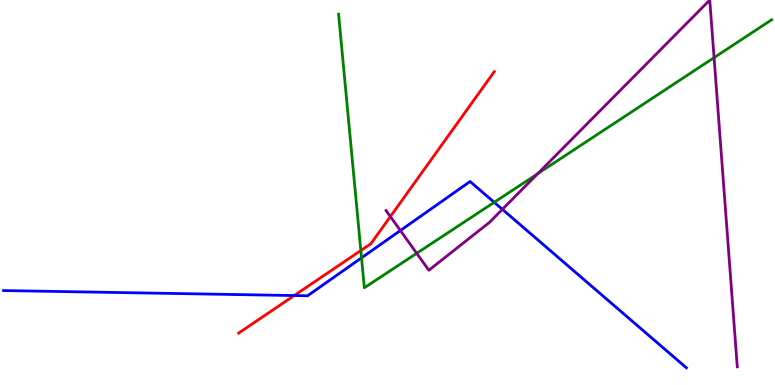[{'lines': ['blue', 'red'], 'intersections': [{'x': 3.8, 'y': 2.32}]}, {'lines': ['green', 'red'], 'intersections': [{'x': 4.66, 'y': 3.49}]}, {'lines': ['purple', 'red'], 'intersections': [{'x': 5.04, 'y': 4.38}]}, {'lines': ['blue', 'green'], 'intersections': [{'x': 4.66, 'y': 3.3}, {'x': 6.38, 'y': 4.75}]}, {'lines': ['blue', 'purple'], 'intersections': [{'x': 5.17, 'y': 4.01}, {'x': 6.48, 'y': 4.56}]}, {'lines': ['green', 'purple'], 'intersections': [{'x': 5.38, 'y': 3.42}, {'x': 6.94, 'y': 5.49}, {'x': 9.21, 'y': 8.5}]}]